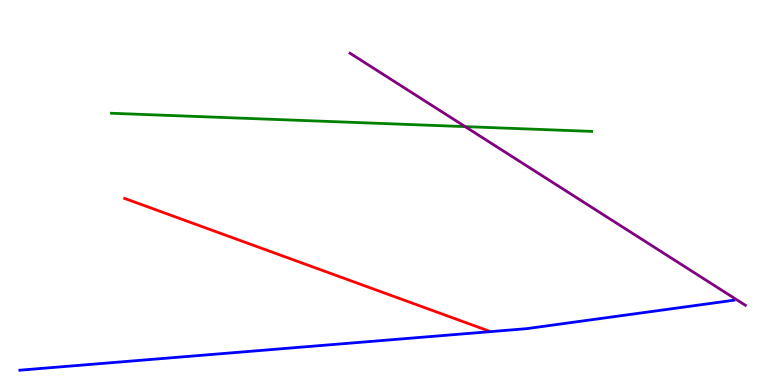[{'lines': ['blue', 'red'], 'intersections': []}, {'lines': ['green', 'red'], 'intersections': []}, {'lines': ['purple', 'red'], 'intersections': []}, {'lines': ['blue', 'green'], 'intersections': []}, {'lines': ['blue', 'purple'], 'intersections': []}, {'lines': ['green', 'purple'], 'intersections': [{'x': 6.0, 'y': 6.71}]}]